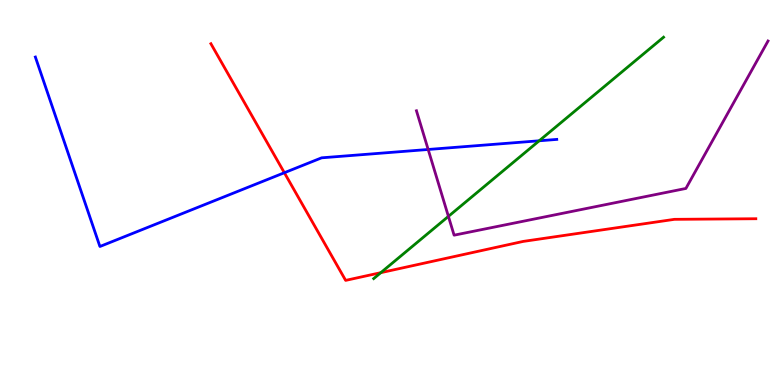[{'lines': ['blue', 'red'], 'intersections': [{'x': 3.67, 'y': 5.51}]}, {'lines': ['green', 'red'], 'intersections': [{'x': 4.91, 'y': 2.92}]}, {'lines': ['purple', 'red'], 'intersections': []}, {'lines': ['blue', 'green'], 'intersections': [{'x': 6.96, 'y': 6.34}]}, {'lines': ['blue', 'purple'], 'intersections': [{'x': 5.52, 'y': 6.12}]}, {'lines': ['green', 'purple'], 'intersections': [{'x': 5.79, 'y': 4.38}]}]